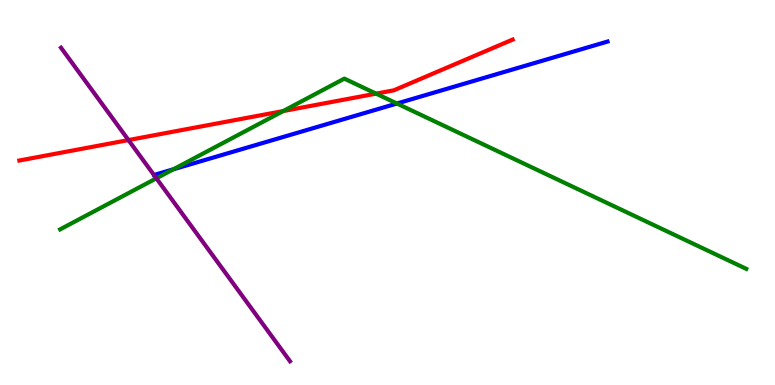[{'lines': ['blue', 'red'], 'intersections': []}, {'lines': ['green', 'red'], 'intersections': [{'x': 3.65, 'y': 7.12}, {'x': 4.85, 'y': 7.57}]}, {'lines': ['purple', 'red'], 'intersections': [{'x': 1.66, 'y': 6.36}]}, {'lines': ['blue', 'green'], 'intersections': [{'x': 2.24, 'y': 5.6}, {'x': 5.12, 'y': 7.31}]}, {'lines': ['blue', 'purple'], 'intersections': []}, {'lines': ['green', 'purple'], 'intersections': [{'x': 2.02, 'y': 5.37}]}]